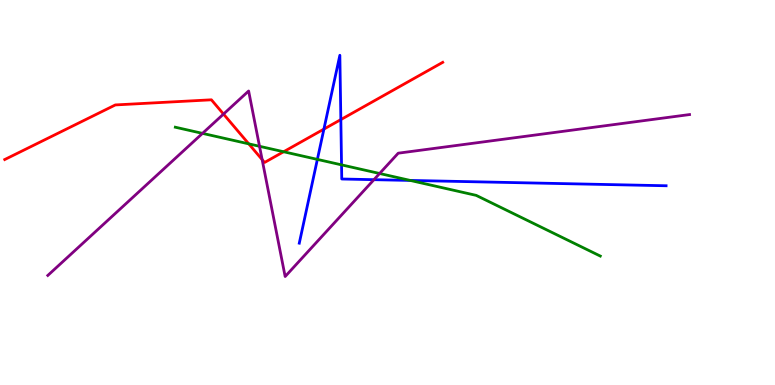[{'lines': ['blue', 'red'], 'intersections': [{'x': 4.18, 'y': 6.65}, {'x': 4.4, 'y': 6.89}]}, {'lines': ['green', 'red'], 'intersections': [{'x': 3.21, 'y': 6.26}, {'x': 3.66, 'y': 6.06}]}, {'lines': ['purple', 'red'], 'intersections': [{'x': 2.88, 'y': 7.04}, {'x': 3.38, 'y': 5.85}]}, {'lines': ['blue', 'green'], 'intersections': [{'x': 4.1, 'y': 5.86}, {'x': 4.41, 'y': 5.72}, {'x': 5.29, 'y': 5.31}]}, {'lines': ['blue', 'purple'], 'intersections': [{'x': 4.83, 'y': 5.33}]}, {'lines': ['green', 'purple'], 'intersections': [{'x': 2.61, 'y': 6.54}, {'x': 3.35, 'y': 6.2}, {'x': 4.9, 'y': 5.49}]}]